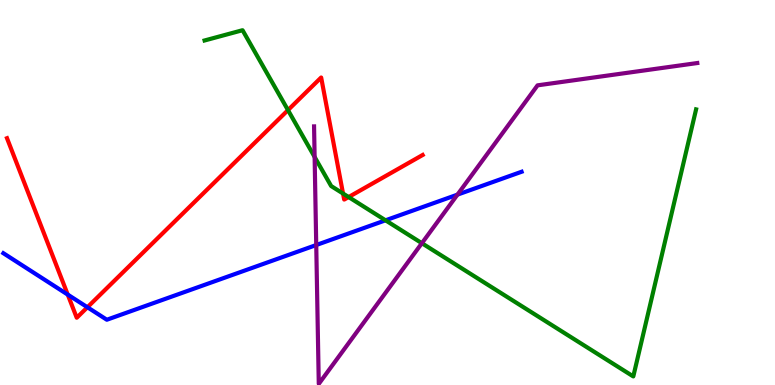[{'lines': ['blue', 'red'], 'intersections': [{'x': 0.874, 'y': 2.35}, {'x': 1.13, 'y': 2.02}]}, {'lines': ['green', 'red'], 'intersections': [{'x': 3.72, 'y': 7.14}, {'x': 4.43, 'y': 4.97}, {'x': 4.5, 'y': 4.88}]}, {'lines': ['purple', 'red'], 'intersections': []}, {'lines': ['blue', 'green'], 'intersections': [{'x': 4.97, 'y': 4.28}]}, {'lines': ['blue', 'purple'], 'intersections': [{'x': 4.08, 'y': 3.64}, {'x': 5.9, 'y': 4.94}]}, {'lines': ['green', 'purple'], 'intersections': [{'x': 4.06, 'y': 5.92}, {'x': 5.44, 'y': 3.68}]}]